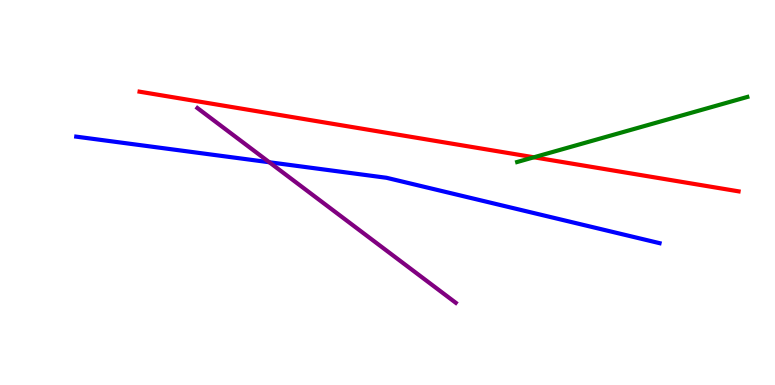[{'lines': ['blue', 'red'], 'intersections': []}, {'lines': ['green', 'red'], 'intersections': [{'x': 6.89, 'y': 5.91}]}, {'lines': ['purple', 'red'], 'intersections': []}, {'lines': ['blue', 'green'], 'intersections': []}, {'lines': ['blue', 'purple'], 'intersections': [{'x': 3.48, 'y': 5.79}]}, {'lines': ['green', 'purple'], 'intersections': []}]